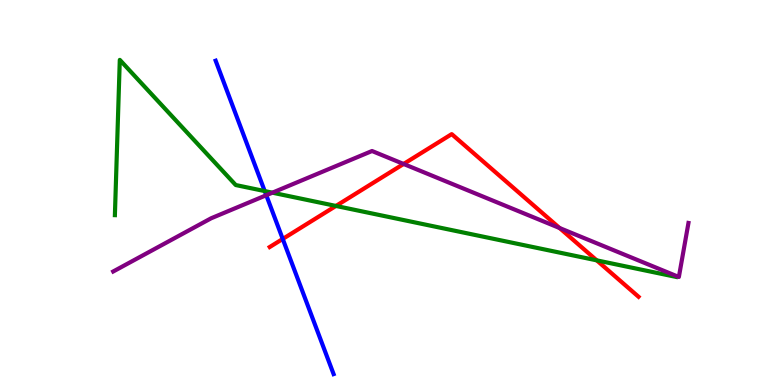[{'lines': ['blue', 'red'], 'intersections': [{'x': 3.65, 'y': 3.79}]}, {'lines': ['green', 'red'], 'intersections': [{'x': 4.33, 'y': 4.65}, {'x': 7.7, 'y': 3.24}]}, {'lines': ['purple', 'red'], 'intersections': [{'x': 5.21, 'y': 5.74}, {'x': 7.22, 'y': 4.08}]}, {'lines': ['blue', 'green'], 'intersections': [{'x': 3.42, 'y': 5.04}]}, {'lines': ['blue', 'purple'], 'intersections': [{'x': 3.44, 'y': 4.93}]}, {'lines': ['green', 'purple'], 'intersections': [{'x': 3.51, 'y': 5.0}]}]